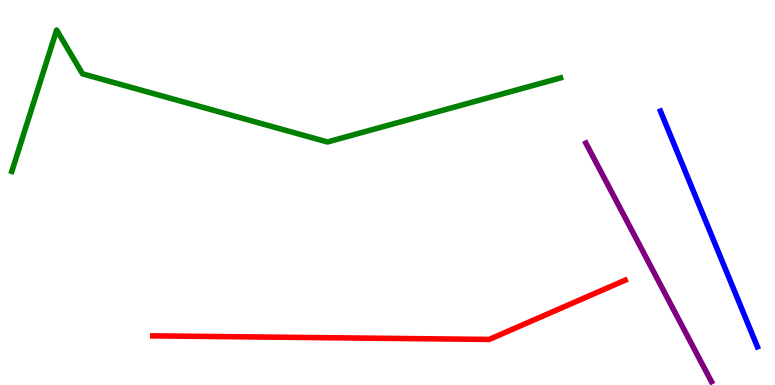[{'lines': ['blue', 'red'], 'intersections': []}, {'lines': ['green', 'red'], 'intersections': []}, {'lines': ['purple', 'red'], 'intersections': []}, {'lines': ['blue', 'green'], 'intersections': []}, {'lines': ['blue', 'purple'], 'intersections': []}, {'lines': ['green', 'purple'], 'intersections': []}]